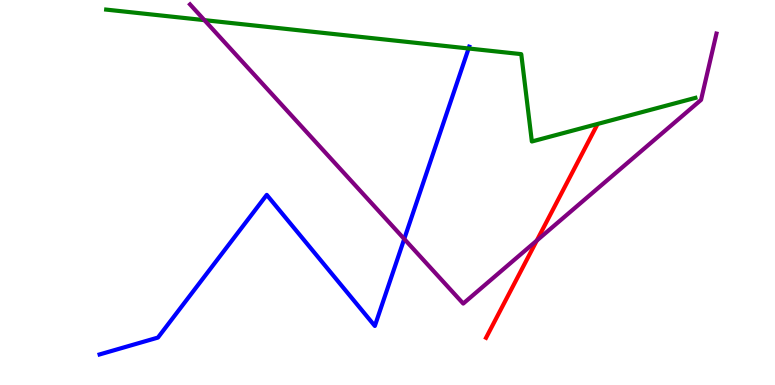[{'lines': ['blue', 'red'], 'intersections': []}, {'lines': ['green', 'red'], 'intersections': []}, {'lines': ['purple', 'red'], 'intersections': [{'x': 6.93, 'y': 3.75}]}, {'lines': ['blue', 'green'], 'intersections': [{'x': 6.05, 'y': 8.74}]}, {'lines': ['blue', 'purple'], 'intersections': [{'x': 5.22, 'y': 3.79}]}, {'lines': ['green', 'purple'], 'intersections': [{'x': 2.64, 'y': 9.48}]}]